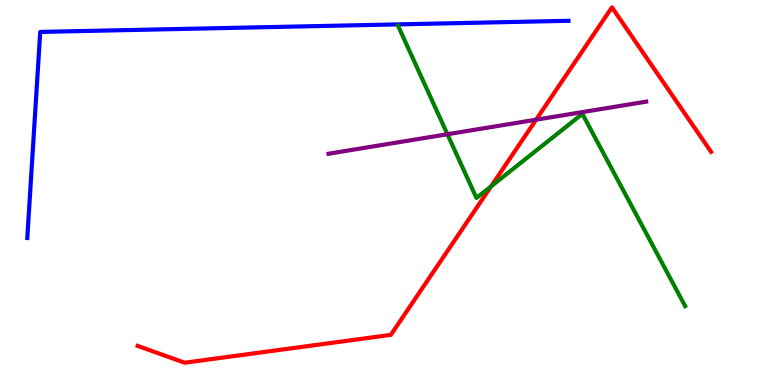[{'lines': ['blue', 'red'], 'intersections': []}, {'lines': ['green', 'red'], 'intersections': [{'x': 6.34, 'y': 5.16}]}, {'lines': ['purple', 'red'], 'intersections': [{'x': 6.92, 'y': 6.89}]}, {'lines': ['blue', 'green'], 'intersections': []}, {'lines': ['blue', 'purple'], 'intersections': []}, {'lines': ['green', 'purple'], 'intersections': [{'x': 5.77, 'y': 6.51}]}]